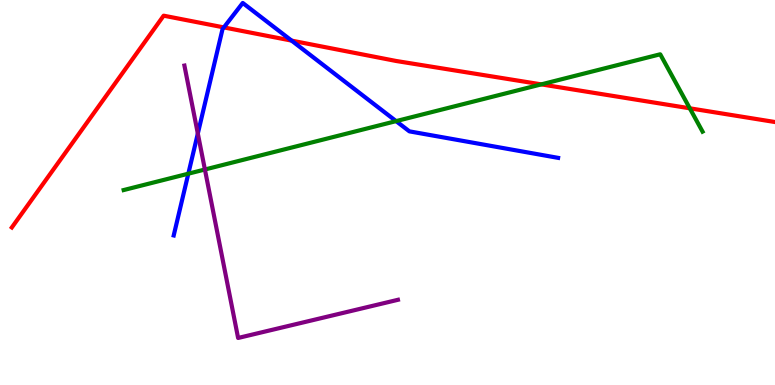[{'lines': ['blue', 'red'], 'intersections': [{'x': 2.89, 'y': 9.29}, {'x': 3.76, 'y': 8.95}]}, {'lines': ['green', 'red'], 'intersections': [{'x': 6.98, 'y': 7.81}, {'x': 8.9, 'y': 7.19}]}, {'lines': ['purple', 'red'], 'intersections': []}, {'lines': ['blue', 'green'], 'intersections': [{'x': 2.43, 'y': 5.49}, {'x': 5.11, 'y': 6.85}]}, {'lines': ['blue', 'purple'], 'intersections': [{'x': 2.55, 'y': 6.53}]}, {'lines': ['green', 'purple'], 'intersections': [{'x': 2.64, 'y': 5.6}]}]